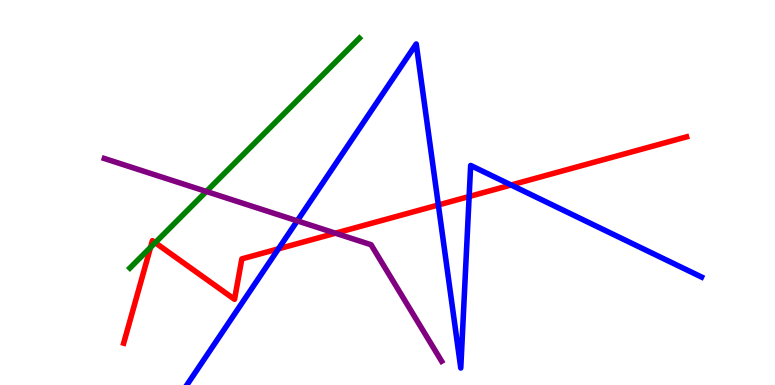[{'lines': ['blue', 'red'], 'intersections': [{'x': 3.59, 'y': 3.54}, {'x': 5.66, 'y': 4.68}, {'x': 6.05, 'y': 4.9}, {'x': 6.59, 'y': 5.19}]}, {'lines': ['green', 'red'], 'intersections': [{'x': 1.94, 'y': 3.57}, {'x': 2.0, 'y': 3.7}]}, {'lines': ['purple', 'red'], 'intersections': [{'x': 4.33, 'y': 3.94}]}, {'lines': ['blue', 'green'], 'intersections': []}, {'lines': ['blue', 'purple'], 'intersections': [{'x': 3.84, 'y': 4.26}]}, {'lines': ['green', 'purple'], 'intersections': [{'x': 2.66, 'y': 5.03}]}]